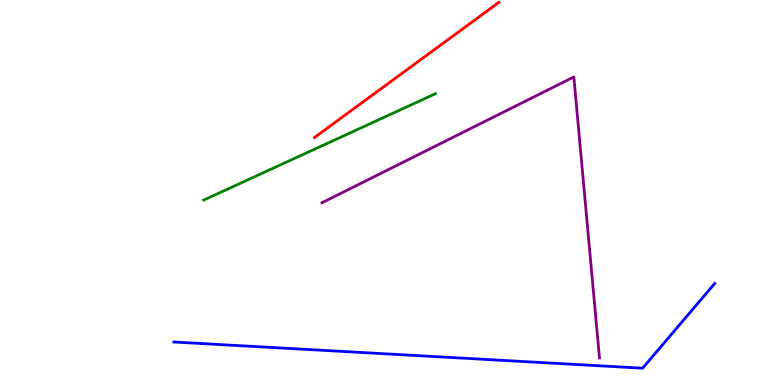[{'lines': ['blue', 'red'], 'intersections': []}, {'lines': ['green', 'red'], 'intersections': []}, {'lines': ['purple', 'red'], 'intersections': []}, {'lines': ['blue', 'green'], 'intersections': []}, {'lines': ['blue', 'purple'], 'intersections': []}, {'lines': ['green', 'purple'], 'intersections': []}]